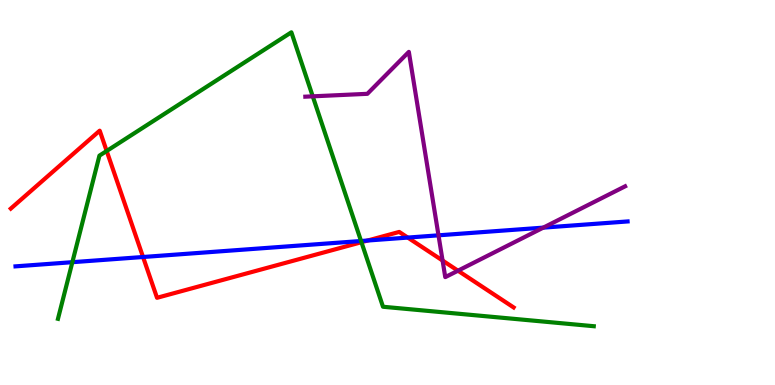[{'lines': ['blue', 'red'], 'intersections': [{'x': 1.85, 'y': 3.32}, {'x': 4.74, 'y': 3.75}, {'x': 5.26, 'y': 3.83}]}, {'lines': ['green', 'red'], 'intersections': [{'x': 1.38, 'y': 6.08}, {'x': 4.66, 'y': 3.71}]}, {'lines': ['purple', 'red'], 'intersections': [{'x': 5.71, 'y': 3.23}, {'x': 5.91, 'y': 2.97}]}, {'lines': ['blue', 'green'], 'intersections': [{'x': 0.934, 'y': 3.19}, {'x': 4.66, 'y': 3.74}]}, {'lines': ['blue', 'purple'], 'intersections': [{'x': 5.66, 'y': 3.89}, {'x': 7.01, 'y': 4.09}]}, {'lines': ['green', 'purple'], 'intersections': [{'x': 4.04, 'y': 7.5}]}]